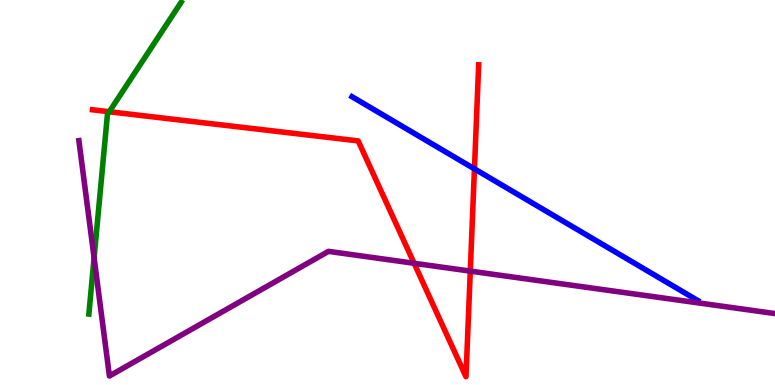[{'lines': ['blue', 'red'], 'intersections': [{'x': 6.12, 'y': 5.61}]}, {'lines': ['green', 'red'], 'intersections': [{'x': 1.41, 'y': 7.1}]}, {'lines': ['purple', 'red'], 'intersections': [{'x': 5.34, 'y': 3.16}, {'x': 6.07, 'y': 2.96}]}, {'lines': ['blue', 'green'], 'intersections': []}, {'lines': ['blue', 'purple'], 'intersections': []}, {'lines': ['green', 'purple'], 'intersections': [{'x': 1.21, 'y': 3.3}]}]